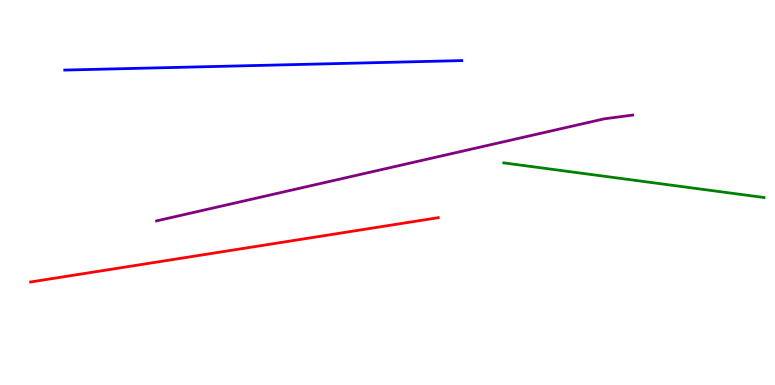[{'lines': ['blue', 'red'], 'intersections': []}, {'lines': ['green', 'red'], 'intersections': []}, {'lines': ['purple', 'red'], 'intersections': []}, {'lines': ['blue', 'green'], 'intersections': []}, {'lines': ['blue', 'purple'], 'intersections': []}, {'lines': ['green', 'purple'], 'intersections': []}]